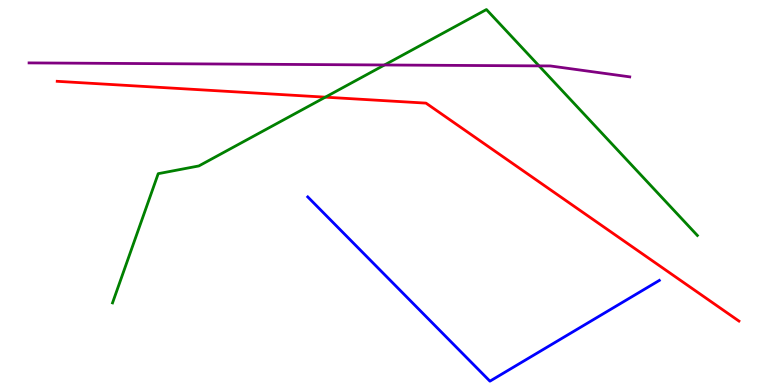[{'lines': ['blue', 'red'], 'intersections': []}, {'lines': ['green', 'red'], 'intersections': [{'x': 4.2, 'y': 7.48}]}, {'lines': ['purple', 'red'], 'intersections': []}, {'lines': ['blue', 'green'], 'intersections': []}, {'lines': ['blue', 'purple'], 'intersections': []}, {'lines': ['green', 'purple'], 'intersections': [{'x': 4.96, 'y': 8.31}, {'x': 6.96, 'y': 8.29}]}]